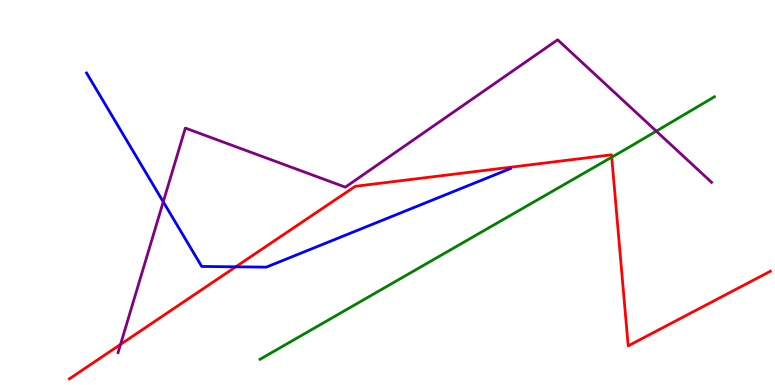[{'lines': ['blue', 'red'], 'intersections': [{'x': 3.04, 'y': 3.07}]}, {'lines': ['green', 'red'], 'intersections': [{'x': 7.89, 'y': 5.92}]}, {'lines': ['purple', 'red'], 'intersections': [{'x': 1.56, 'y': 1.05}]}, {'lines': ['blue', 'green'], 'intersections': []}, {'lines': ['blue', 'purple'], 'intersections': [{'x': 2.11, 'y': 4.76}]}, {'lines': ['green', 'purple'], 'intersections': [{'x': 8.47, 'y': 6.59}]}]